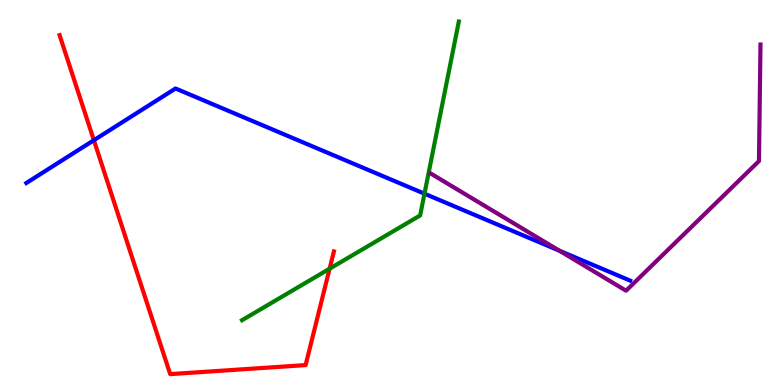[{'lines': ['blue', 'red'], 'intersections': [{'x': 1.21, 'y': 6.36}]}, {'lines': ['green', 'red'], 'intersections': [{'x': 4.25, 'y': 3.02}]}, {'lines': ['purple', 'red'], 'intersections': []}, {'lines': ['blue', 'green'], 'intersections': [{'x': 5.48, 'y': 4.97}]}, {'lines': ['blue', 'purple'], 'intersections': [{'x': 7.22, 'y': 3.49}]}, {'lines': ['green', 'purple'], 'intersections': []}]